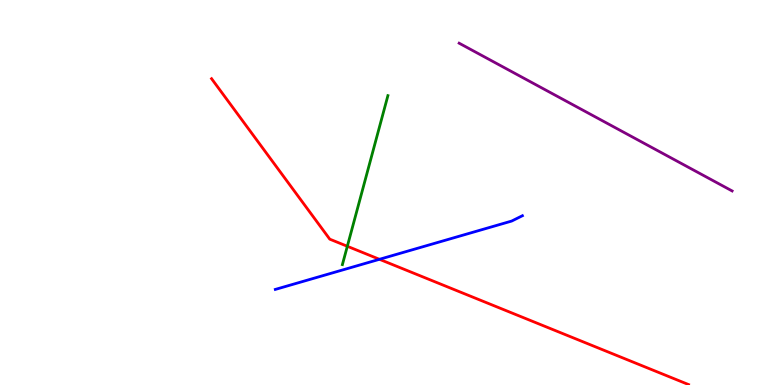[{'lines': ['blue', 'red'], 'intersections': [{'x': 4.9, 'y': 3.26}]}, {'lines': ['green', 'red'], 'intersections': [{'x': 4.48, 'y': 3.6}]}, {'lines': ['purple', 'red'], 'intersections': []}, {'lines': ['blue', 'green'], 'intersections': []}, {'lines': ['blue', 'purple'], 'intersections': []}, {'lines': ['green', 'purple'], 'intersections': []}]